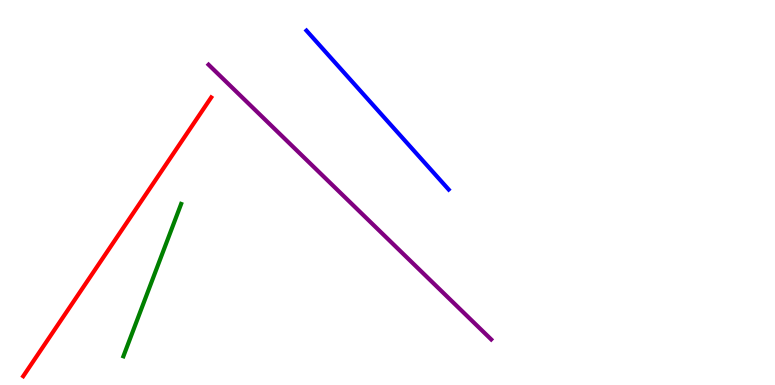[{'lines': ['blue', 'red'], 'intersections': []}, {'lines': ['green', 'red'], 'intersections': []}, {'lines': ['purple', 'red'], 'intersections': []}, {'lines': ['blue', 'green'], 'intersections': []}, {'lines': ['blue', 'purple'], 'intersections': []}, {'lines': ['green', 'purple'], 'intersections': []}]